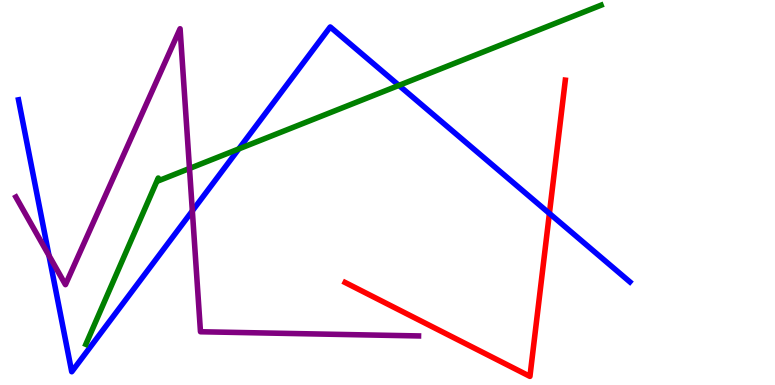[{'lines': ['blue', 'red'], 'intersections': [{'x': 7.09, 'y': 4.46}]}, {'lines': ['green', 'red'], 'intersections': []}, {'lines': ['purple', 'red'], 'intersections': []}, {'lines': ['blue', 'green'], 'intersections': [{'x': 3.08, 'y': 6.13}, {'x': 5.15, 'y': 7.78}]}, {'lines': ['blue', 'purple'], 'intersections': [{'x': 0.632, 'y': 3.36}, {'x': 2.48, 'y': 4.52}]}, {'lines': ['green', 'purple'], 'intersections': [{'x': 2.45, 'y': 5.62}]}]